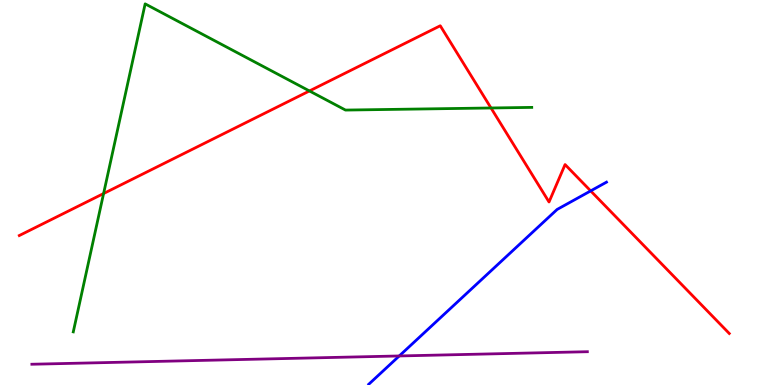[{'lines': ['blue', 'red'], 'intersections': [{'x': 7.62, 'y': 5.04}]}, {'lines': ['green', 'red'], 'intersections': [{'x': 1.34, 'y': 4.97}, {'x': 3.99, 'y': 7.64}, {'x': 6.34, 'y': 7.2}]}, {'lines': ['purple', 'red'], 'intersections': []}, {'lines': ['blue', 'green'], 'intersections': []}, {'lines': ['blue', 'purple'], 'intersections': [{'x': 5.15, 'y': 0.754}]}, {'lines': ['green', 'purple'], 'intersections': []}]